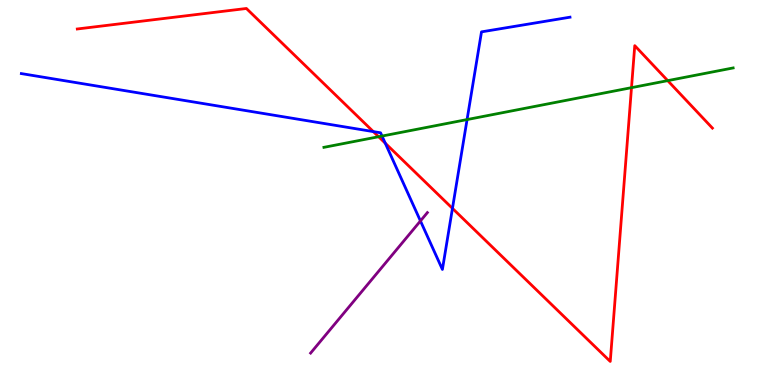[{'lines': ['blue', 'red'], 'intersections': [{'x': 4.82, 'y': 6.58}, {'x': 4.97, 'y': 6.28}, {'x': 5.84, 'y': 4.59}]}, {'lines': ['green', 'red'], 'intersections': [{'x': 4.89, 'y': 6.45}, {'x': 8.15, 'y': 7.72}, {'x': 8.62, 'y': 7.91}]}, {'lines': ['purple', 'red'], 'intersections': []}, {'lines': ['blue', 'green'], 'intersections': [{'x': 4.93, 'y': 6.47}, {'x': 6.03, 'y': 6.89}]}, {'lines': ['blue', 'purple'], 'intersections': [{'x': 5.43, 'y': 4.26}]}, {'lines': ['green', 'purple'], 'intersections': []}]